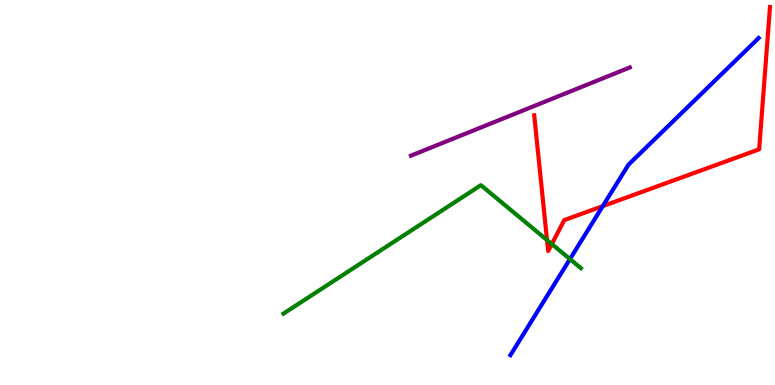[{'lines': ['blue', 'red'], 'intersections': [{'x': 7.78, 'y': 4.65}]}, {'lines': ['green', 'red'], 'intersections': [{'x': 7.06, 'y': 3.76}, {'x': 7.12, 'y': 3.66}]}, {'lines': ['purple', 'red'], 'intersections': []}, {'lines': ['blue', 'green'], 'intersections': [{'x': 7.35, 'y': 3.27}]}, {'lines': ['blue', 'purple'], 'intersections': []}, {'lines': ['green', 'purple'], 'intersections': []}]